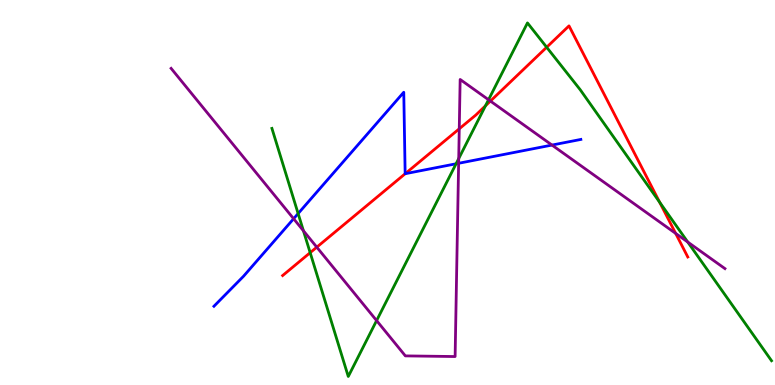[{'lines': ['blue', 'red'], 'intersections': [{'x': 5.23, 'y': 5.49}]}, {'lines': ['green', 'red'], 'intersections': [{'x': 4.0, 'y': 3.44}, {'x': 6.26, 'y': 7.25}, {'x': 7.05, 'y': 8.77}, {'x': 8.51, 'y': 4.75}]}, {'lines': ['purple', 'red'], 'intersections': [{'x': 4.09, 'y': 3.58}, {'x': 5.93, 'y': 6.65}, {'x': 6.33, 'y': 7.37}, {'x': 8.72, 'y': 3.94}]}, {'lines': ['blue', 'green'], 'intersections': [{'x': 3.85, 'y': 4.45}, {'x': 5.88, 'y': 5.75}]}, {'lines': ['blue', 'purple'], 'intersections': [{'x': 3.79, 'y': 4.32}, {'x': 5.92, 'y': 5.76}, {'x': 7.12, 'y': 6.23}]}, {'lines': ['green', 'purple'], 'intersections': [{'x': 3.92, 'y': 4.01}, {'x': 4.86, 'y': 1.67}, {'x': 5.92, 'y': 5.88}, {'x': 6.3, 'y': 7.41}, {'x': 8.87, 'y': 3.71}]}]